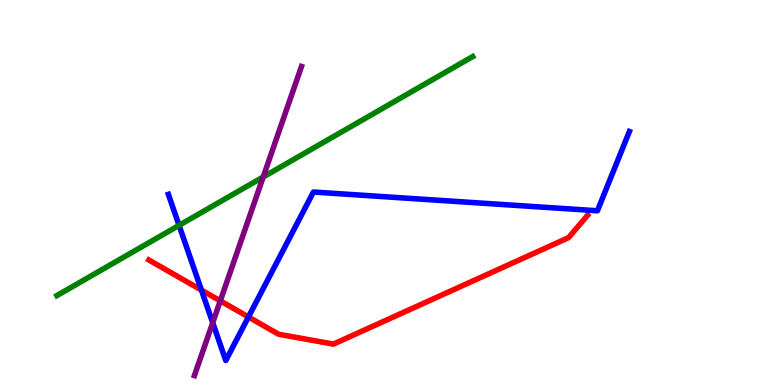[{'lines': ['blue', 'red'], 'intersections': [{'x': 2.6, 'y': 2.47}, {'x': 3.21, 'y': 1.77}]}, {'lines': ['green', 'red'], 'intersections': []}, {'lines': ['purple', 'red'], 'intersections': [{'x': 2.84, 'y': 2.19}]}, {'lines': ['blue', 'green'], 'intersections': [{'x': 2.31, 'y': 4.15}]}, {'lines': ['blue', 'purple'], 'intersections': [{'x': 2.74, 'y': 1.62}]}, {'lines': ['green', 'purple'], 'intersections': [{'x': 3.4, 'y': 5.4}]}]